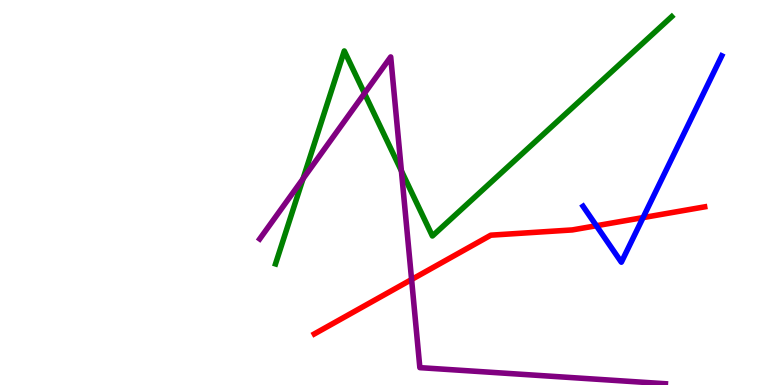[{'lines': ['blue', 'red'], 'intersections': [{'x': 7.7, 'y': 4.14}, {'x': 8.3, 'y': 4.35}]}, {'lines': ['green', 'red'], 'intersections': []}, {'lines': ['purple', 'red'], 'intersections': [{'x': 5.31, 'y': 2.74}]}, {'lines': ['blue', 'green'], 'intersections': []}, {'lines': ['blue', 'purple'], 'intersections': []}, {'lines': ['green', 'purple'], 'intersections': [{'x': 3.91, 'y': 5.36}, {'x': 4.7, 'y': 7.57}, {'x': 5.18, 'y': 5.56}]}]